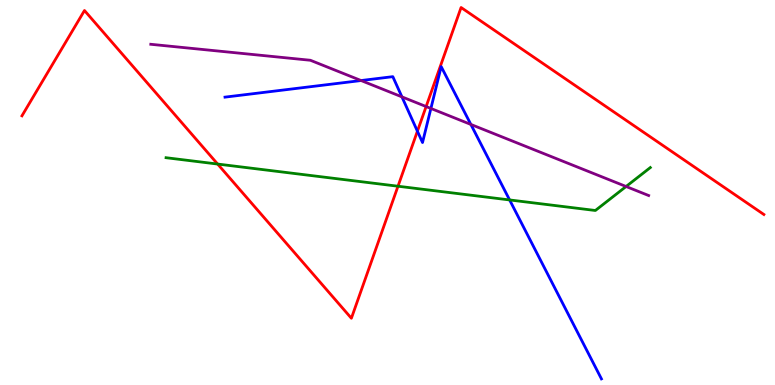[{'lines': ['blue', 'red'], 'intersections': [{'x': 5.39, 'y': 6.59}]}, {'lines': ['green', 'red'], 'intersections': [{'x': 2.81, 'y': 5.74}, {'x': 5.14, 'y': 5.16}]}, {'lines': ['purple', 'red'], 'intersections': [{'x': 5.5, 'y': 7.23}]}, {'lines': ['blue', 'green'], 'intersections': [{'x': 6.58, 'y': 4.81}]}, {'lines': ['blue', 'purple'], 'intersections': [{'x': 4.66, 'y': 7.91}, {'x': 5.19, 'y': 7.48}, {'x': 5.56, 'y': 7.18}, {'x': 6.08, 'y': 6.77}]}, {'lines': ['green', 'purple'], 'intersections': [{'x': 8.08, 'y': 5.16}]}]